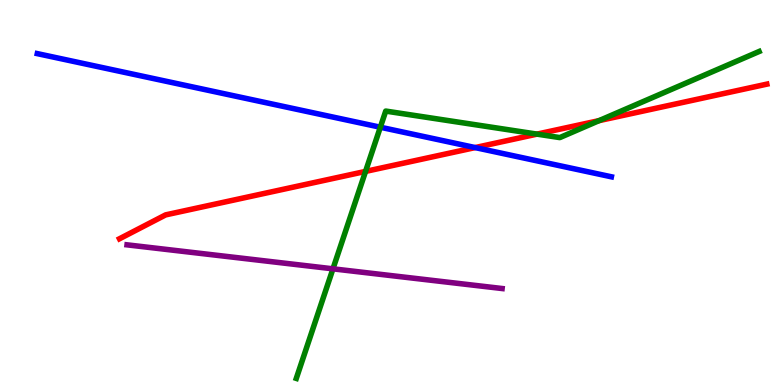[{'lines': ['blue', 'red'], 'intersections': [{'x': 6.13, 'y': 6.17}]}, {'lines': ['green', 'red'], 'intersections': [{'x': 4.72, 'y': 5.55}, {'x': 6.93, 'y': 6.52}, {'x': 7.73, 'y': 6.87}]}, {'lines': ['purple', 'red'], 'intersections': []}, {'lines': ['blue', 'green'], 'intersections': [{'x': 4.91, 'y': 6.7}]}, {'lines': ['blue', 'purple'], 'intersections': []}, {'lines': ['green', 'purple'], 'intersections': [{'x': 4.3, 'y': 3.02}]}]